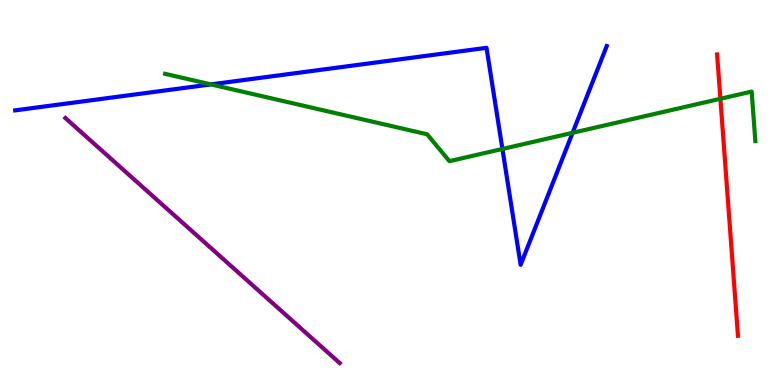[{'lines': ['blue', 'red'], 'intersections': []}, {'lines': ['green', 'red'], 'intersections': [{'x': 9.3, 'y': 7.43}]}, {'lines': ['purple', 'red'], 'intersections': []}, {'lines': ['blue', 'green'], 'intersections': [{'x': 2.72, 'y': 7.81}, {'x': 6.48, 'y': 6.13}, {'x': 7.39, 'y': 6.55}]}, {'lines': ['blue', 'purple'], 'intersections': []}, {'lines': ['green', 'purple'], 'intersections': []}]